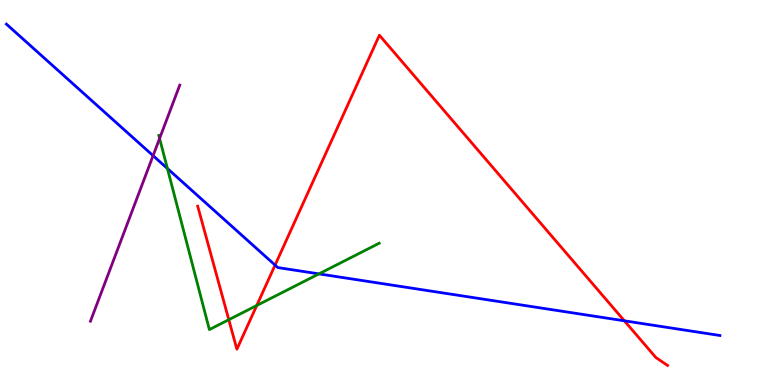[{'lines': ['blue', 'red'], 'intersections': [{'x': 3.55, 'y': 3.11}, {'x': 8.06, 'y': 1.67}]}, {'lines': ['green', 'red'], 'intersections': [{'x': 2.95, 'y': 1.7}, {'x': 3.31, 'y': 2.07}]}, {'lines': ['purple', 'red'], 'intersections': []}, {'lines': ['blue', 'green'], 'intersections': [{'x': 2.16, 'y': 5.62}, {'x': 4.12, 'y': 2.89}]}, {'lines': ['blue', 'purple'], 'intersections': [{'x': 1.98, 'y': 5.96}]}, {'lines': ['green', 'purple'], 'intersections': [{'x': 2.06, 'y': 6.4}]}]